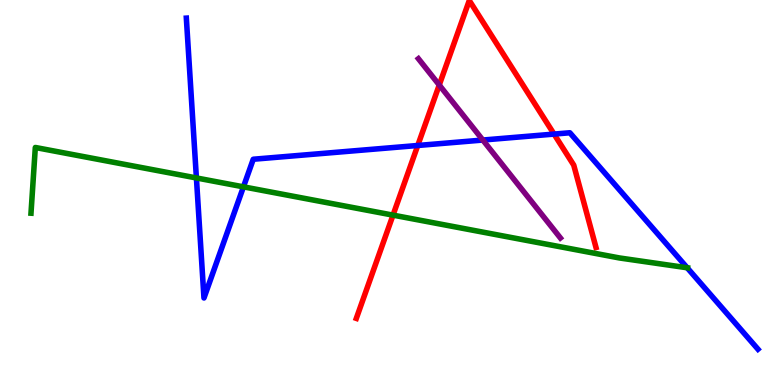[{'lines': ['blue', 'red'], 'intersections': [{'x': 5.39, 'y': 6.22}, {'x': 7.15, 'y': 6.52}]}, {'lines': ['green', 'red'], 'intersections': [{'x': 5.07, 'y': 4.41}]}, {'lines': ['purple', 'red'], 'intersections': [{'x': 5.67, 'y': 7.79}]}, {'lines': ['blue', 'green'], 'intersections': [{'x': 2.53, 'y': 5.38}, {'x': 3.14, 'y': 5.15}, {'x': 8.87, 'y': 3.05}]}, {'lines': ['blue', 'purple'], 'intersections': [{'x': 6.23, 'y': 6.36}]}, {'lines': ['green', 'purple'], 'intersections': []}]